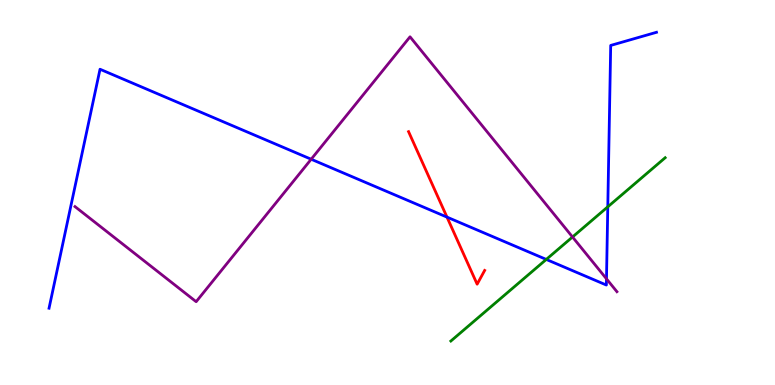[{'lines': ['blue', 'red'], 'intersections': [{'x': 5.77, 'y': 4.36}]}, {'lines': ['green', 'red'], 'intersections': []}, {'lines': ['purple', 'red'], 'intersections': []}, {'lines': ['blue', 'green'], 'intersections': [{'x': 7.05, 'y': 3.26}, {'x': 7.84, 'y': 4.63}]}, {'lines': ['blue', 'purple'], 'intersections': [{'x': 4.02, 'y': 5.86}, {'x': 7.83, 'y': 2.76}]}, {'lines': ['green', 'purple'], 'intersections': [{'x': 7.39, 'y': 3.84}]}]